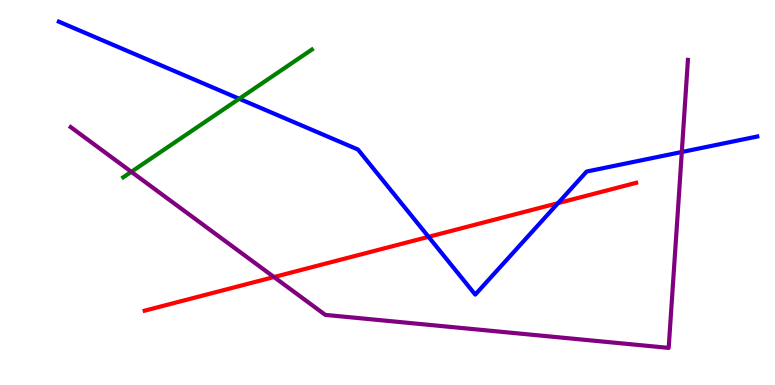[{'lines': ['blue', 'red'], 'intersections': [{'x': 5.53, 'y': 3.85}, {'x': 7.2, 'y': 4.72}]}, {'lines': ['green', 'red'], 'intersections': []}, {'lines': ['purple', 'red'], 'intersections': [{'x': 3.54, 'y': 2.8}]}, {'lines': ['blue', 'green'], 'intersections': [{'x': 3.09, 'y': 7.43}]}, {'lines': ['blue', 'purple'], 'intersections': [{'x': 8.8, 'y': 6.05}]}, {'lines': ['green', 'purple'], 'intersections': [{'x': 1.69, 'y': 5.54}]}]